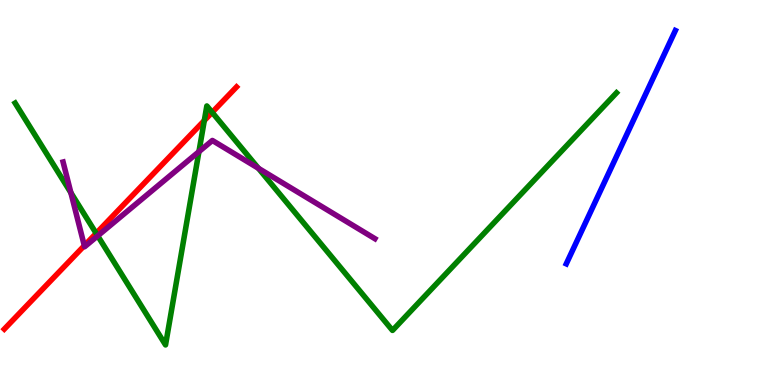[{'lines': ['blue', 'red'], 'intersections': []}, {'lines': ['green', 'red'], 'intersections': [{'x': 1.24, 'y': 3.94}, {'x': 2.64, 'y': 6.87}, {'x': 2.74, 'y': 7.08}]}, {'lines': ['purple', 'red'], 'intersections': [{'x': 1.09, 'y': 3.62}]}, {'lines': ['blue', 'green'], 'intersections': []}, {'lines': ['blue', 'purple'], 'intersections': []}, {'lines': ['green', 'purple'], 'intersections': [{'x': 0.915, 'y': 4.99}, {'x': 1.26, 'y': 3.87}, {'x': 2.57, 'y': 6.06}, {'x': 3.33, 'y': 5.63}]}]